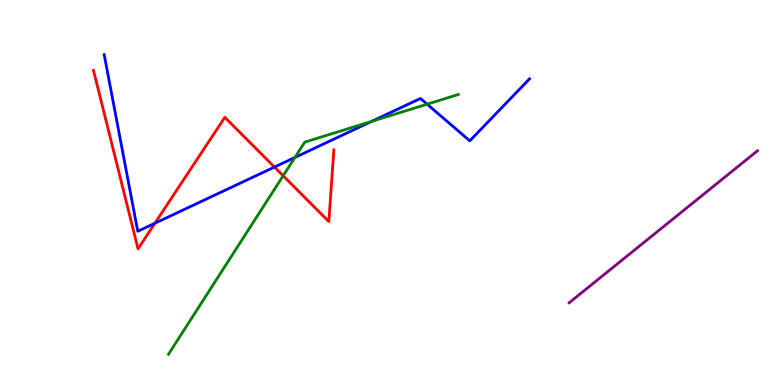[{'lines': ['blue', 'red'], 'intersections': [{'x': 2.0, 'y': 4.2}, {'x': 3.54, 'y': 5.66}]}, {'lines': ['green', 'red'], 'intersections': [{'x': 3.65, 'y': 5.43}]}, {'lines': ['purple', 'red'], 'intersections': []}, {'lines': ['blue', 'green'], 'intersections': [{'x': 3.81, 'y': 5.91}, {'x': 4.8, 'y': 6.85}, {'x': 5.51, 'y': 7.29}]}, {'lines': ['blue', 'purple'], 'intersections': []}, {'lines': ['green', 'purple'], 'intersections': []}]